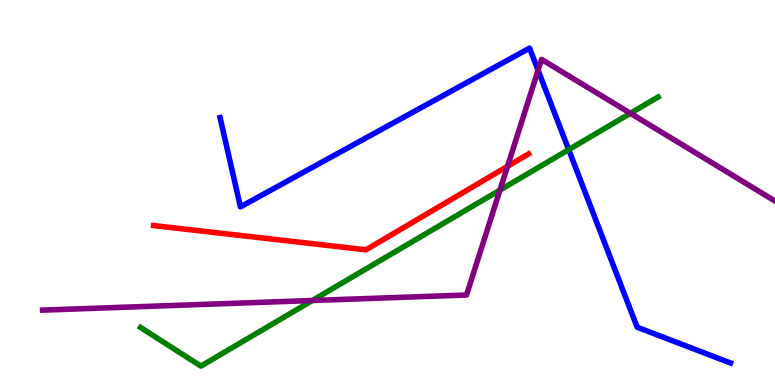[{'lines': ['blue', 'red'], 'intersections': []}, {'lines': ['green', 'red'], 'intersections': []}, {'lines': ['purple', 'red'], 'intersections': [{'x': 6.55, 'y': 5.68}]}, {'lines': ['blue', 'green'], 'intersections': [{'x': 7.34, 'y': 6.11}]}, {'lines': ['blue', 'purple'], 'intersections': [{'x': 6.94, 'y': 8.17}]}, {'lines': ['green', 'purple'], 'intersections': [{'x': 4.03, 'y': 2.19}, {'x': 6.45, 'y': 5.06}, {'x': 8.13, 'y': 7.06}]}]